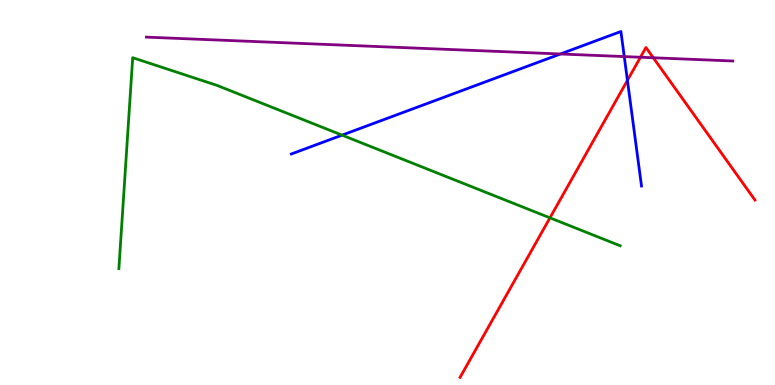[{'lines': ['blue', 'red'], 'intersections': [{'x': 8.1, 'y': 7.91}]}, {'lines': ['green', 'red'], 'intersections': [{'x': 7.1, 'y': 4.34}]}, {'lines': ['purple', 'red'], 'intersections': [{'x': 8.26, 'y': 8.51}, {'x': 8.43, 'y': 8.5}]}, {'lines': ['blue', 'green'], 'intersections': [{'x': 4.41, 'y': 6.49}]}, {'lines': ['blue', 'purple'], 'intersections': [{'x': 7.23, 'y': 8.6}, {'x': 8.05, 'y': 8.53}]}, {'lines': ['green', 'purple'], 'intersections': []}]